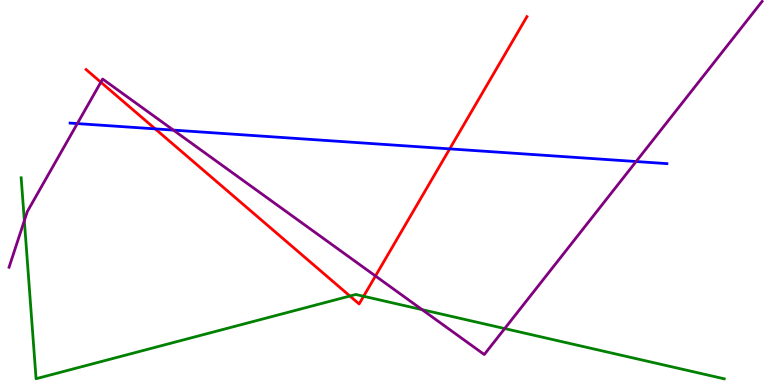[{'lines': ['blue', 'red'], 'intersections': [{'x': 2.0, 'y': 6.65}, {'x': 5.8, 'y': 6.13}]}, {'lines': ['green', 'red'], 'intersections': [{'x': 4.51, 'y': 2.31}, {'x': 4.69, 'y': 2.3}]}, {'lines': ['purple', 'red'], 'intersections': [{'x': 1.3, 'y': 7.86}, {'x': 4.84, 'y': 2.83}]}, {'lines': ['blue', 'green'], 'intersections': []}, {'lines': ['blue', 'purple'], 'intersections': [{'x': 0.998, 'y': 6.79}, {'x': 2.24, 'y': 6.62}, {'x': 8.21, 'y': 5.8}]}, {'lines': ['green', 'purple'], 'intersections': [{'x': 0.314, 'y': 4.27}, {'x': 5.45, 'y': 1.96}, {'x': 6.51, 'y': 1.47}]}]